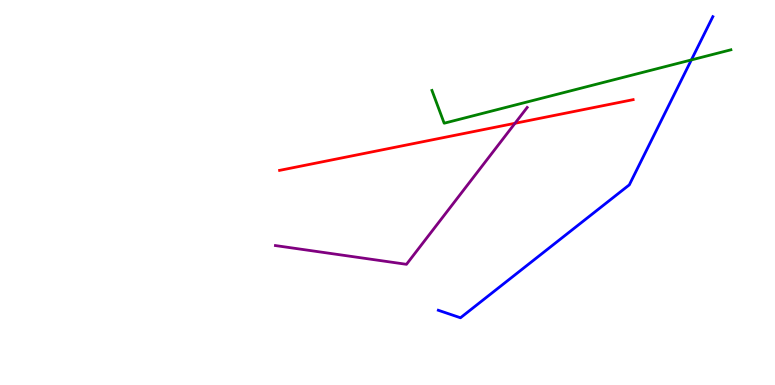[{'lines': ['blue', 'red'], 'intersections': []}, {'lines': ['green', 'red'], 'intersections': []}, {'lines': ['purple', 'red'], 'intersections': [{'x': 6.65, 'y': 6.8}]}, {'lines': ['blue', 'green'], 'intersections': [{'x': 8.92, 'y': 8.44}]}, {'lines': ['blue', 'purple'], 'intersections': []}, {'lines': ['green', 'purple'], 'intersections': []}]